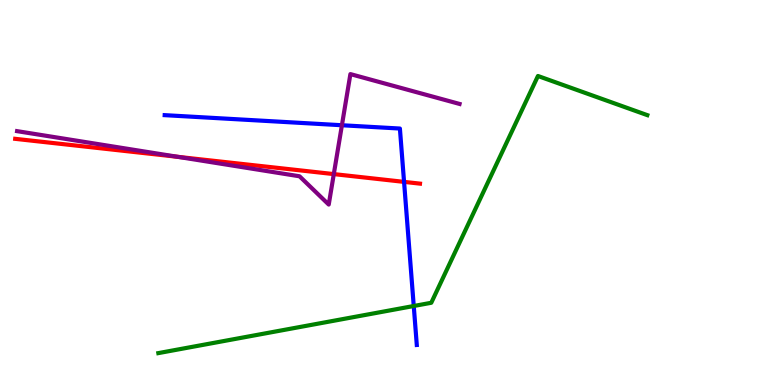[{'lines': ['blue', 'red'], 'intersections': [{'x': 5.21, 'y': 5.28}]}, {'lines': ['green', 'red'], 'intersections': []}, {'lines': ['purple', 'red'], 'intersections': [{'x': 2.29, 'y': 5.93}, {'x': 4.31, 'y': 5.48}]}, {'lines': ['blue', 'green'], 'intersections': [{'x': 5.34, 'y': 2.05}]}, {'lines': ['blue', 'purple'], 'intersections': [{'x': 4.41, 'y': 6.75}]}, {'lines': ['green', 'purple'], 'intersections': []}]